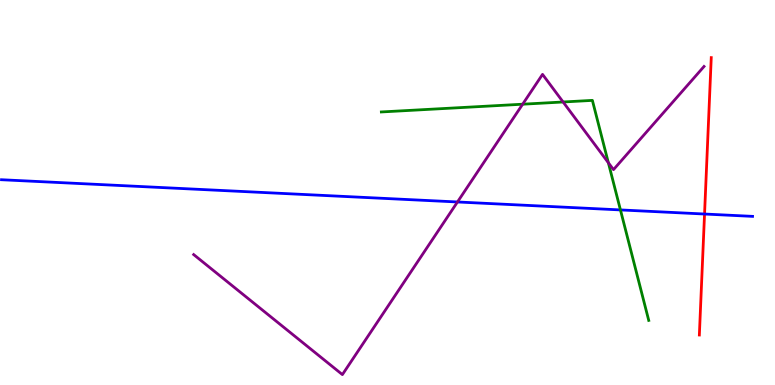[{'lines': ['blue', 'red'], 'intersections': [{'x': 9.09, 'y': 4.44}]}, {'lines': ['green', 'red'], 'intersections': []}, {'lines': ['purple', 'red'], 'intersections': []}, {'lines': ['blue', 'green'], 'intersections': [{'x': 8.01, 'y': 4.55}]}, {'lines': ['blue', 'purple'], 'intersections': [{'x': 5.9, 'y': 4.75}]}, {'lines': ['green', 'purple'], 'intersections': [{'x': 6.74, 'y': 7.29}, {'x': 7.27, 'y': 7.35}, {'x': 7.85, 'y': 5.77}]}]